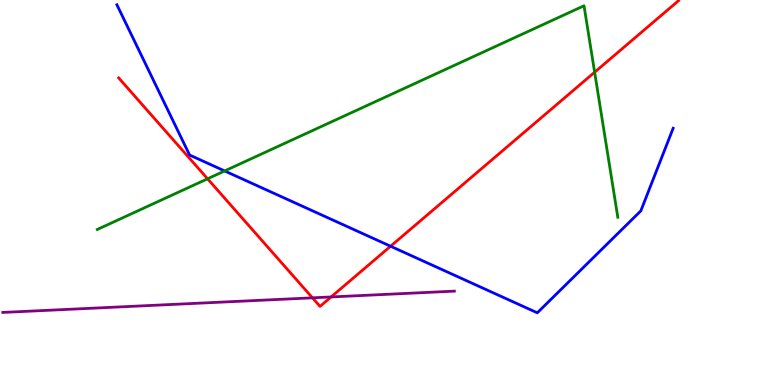[{'lines': ['blue', 'red'], 'intersections': [{'x': 5.04, 'y': 3.6}]}, {'lines': ['green', 'red'], 'intersections': [{'x': 2.68, 'y': 5.36}, {'x': 7.67, 'y': 8.12}]}, {'lines': ['purple', 'red'], 'intersections': [{'x': 4.03, 'y': 2.26}, {'x': 4.27, 'y': 2.29}]}, {'lines': ['blue', 'green'], 'intersections': [{'x': 2.9, 'y': 5.56}]}, {'lines': ['blue', 'purple'], 'intersections': []}, {'lines': ['green', 'purple'], 'intersections': []}]